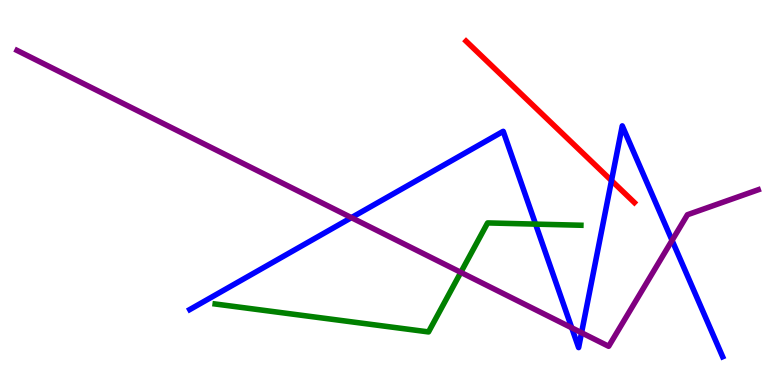[{'lines': ['blue', 'red'], 'intersections': [{'x': 7.89, 'y': 5.31}]}, {'lines': ['green', 'red'], 'intersections': []}, {'lines': ['purple', 'red'], 'intersections': []}, {'lines': ['blue', 'green'], 'intersections': [{'x': 6.91, 'y': 4.18}]}, {'lines': ['blue', 'purple'], 'intersections': [{'x': 4.53, 'y': 4.35}, {'x': 7.38, 'y': 1.49}, {'x': 7.5, 'y': 1.36}, {'x': 8.67, 'y': 3.76}]}, {'lines': ['green', 'purple'], 'intersections': [{'x': 5.95, 'y': 2.93}]}]